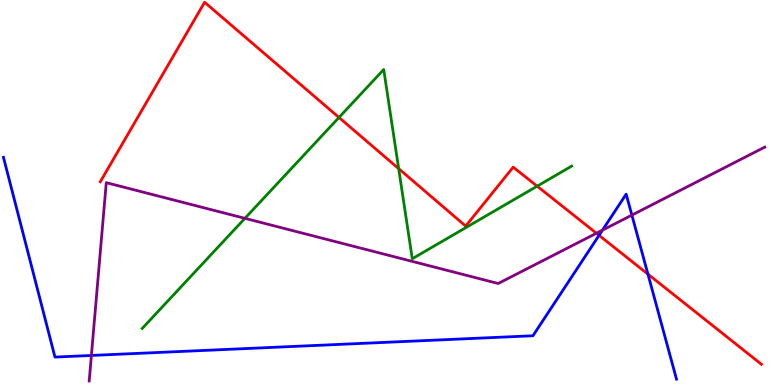[{'lines': ['blue', 'red'], 'intersections': [{'x': 7.73, 'y': 3.89}, {'x': 8.36, 'y': 2.88}]}, {'lines': ['green', 'red'], 'intersections': [{'x': 4.37, 'y': 6.95}, {'x': 5.14, 'y': 5.62}, {'x': 6.93, 'y': 5.16}]}, {'lines': ['purple', 'red'], 'intersections': [{'x': 7.7, 'y': 3.94}]}, {'lines': ['blue', 'green'], 'intersections': []}, {'lines': ['blue', 'purple'], 'intersections': [{'x': 1.18, 'y': 0.767}, {'x': 7.77, 'y': 4.02}, {'x': 8.15, 'y': 4.41}]}, {'lines': ['green', 'purple'], 'intersections': [{'x': 3.16, 'y': 4.33}]}]